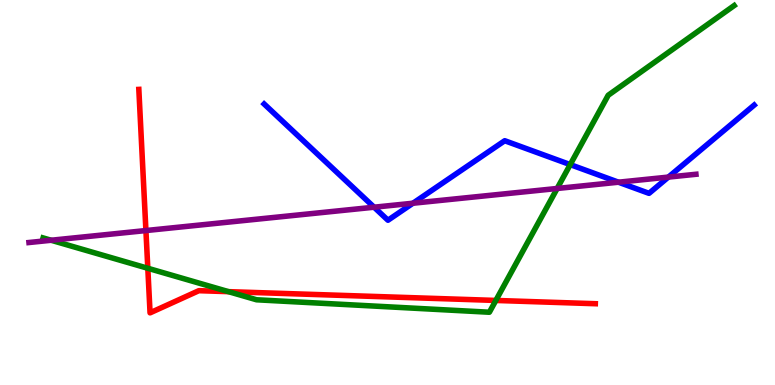[{'lines': ['blue', 'red'], 'intersections': []}, {'lines': ['green', 'red'], 'intersections': [{'x': 1.91, 'y': 3.03}, {'x': 2.95, 'y': 2.42}, {'x': 6.4, 'y': 2.2}]}, {'lines': ['purple', 'red'], 'intersections': [{'x': 1.88, 'y': 4.01}]}, {'lines': ['blue', 'green'], 'intersections': [{'x': 7.36, 'y': 5.72}]}, {'lines': ['blue', 'purple'], 'intersections': [{'x': 4.83, 'y': 4.62}, {'x': 5.33, 'y': 4.72}, {'x': 7.98, 'y': 5.27}, {'x': 8.62, 'y': 5.4}]}, {'lines': ['green', 'purple'], 'intersections': [{'x': 0.66, 'y': 3.76}, {'x': 7.19, 'y': 5.1}]}]